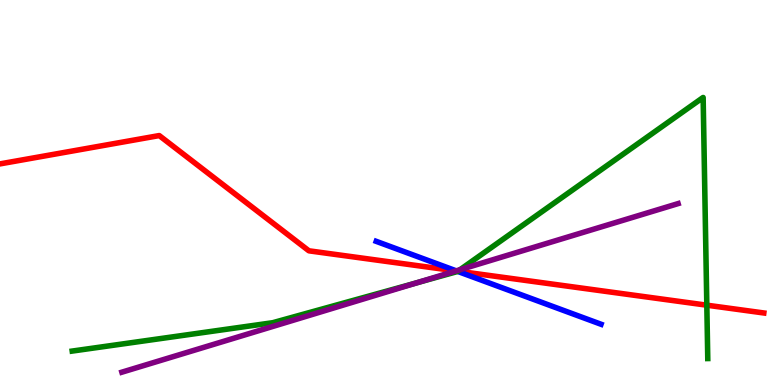[{'lines': ['blue', 'red'], 'intersections': [{'x': 5.89, 'y': 2.96}]}, {'lines': ['green', 'red'], 'intersections': [{'x': 5.91, 'y': 2.96}, {'x': 9.12, 'y': 2.07}]}, {'lines': ['purple', 'red'], 'intersections': [{'x': 5.88, 'y': 2.96}]}, {'lines': ['blue', 'green'], 'intersections': [{'x': 5.91, 'y': 2.95}]}, {'lines': ['blue', 'purple'], 'intersections': [{'x': 5.89, 'y': 2.96}]}, {'lines': ['green', 'purple'], 'intersections': [{'x': 5.39, 'y': 2.66}, {'x': 5.94, 'y': 3.0}]}]